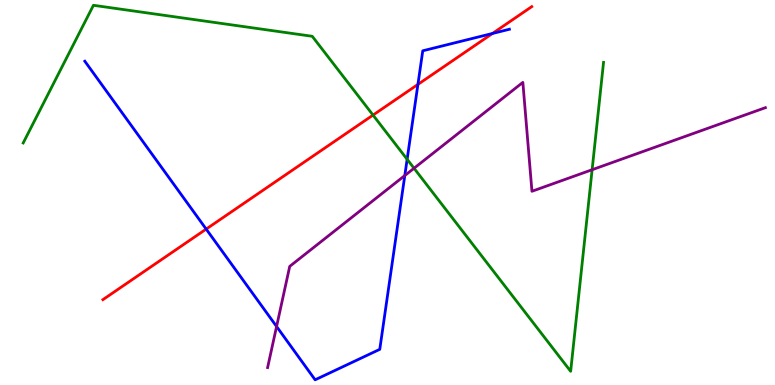[{'lines': ['blue', 'red'], 'intersections': [{'x': 2.66, 'y': 4.05}, {'x': 5.39, 'y': 7.81}, {'x': 6.35, 'y': 9.13}]}, {'lines': ['green', 'red'], 'intersections': [{'x': 4.81, 'y': 7.01}]}, {'lines': ['purple', 'red'], 'intersections': []}, {'lines': ['blue', 'green'], 'intersections': [{'x': 5.25, 'y': 5.86}]}, {'lines': ['blue', 'purple'], 'intersections': [{'x': 3.57, 'y': 1.52}, {'x': 5.22, 'y': 5.44}]}, {'lines': ['green', 'purple'], 'intersections': [{'x': 5.34, 'y': 5.63}, {'x': 7.64, 'y': 5.59}]}]